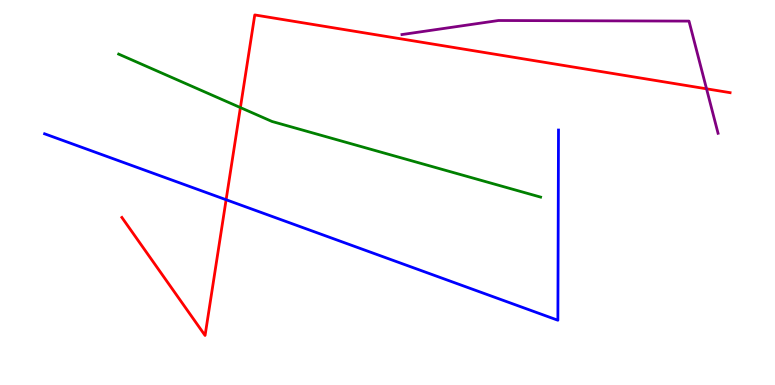[{'lines': ['blue', 'red'], 'intersections': [{'x': 2.92, 'y': 4.81}]}, {'lines': ['green', 'red'], 'intersections': [{'x': 3.1, 'y': 7.21}]}, {'lines': ['purple', 'red'], 'intersections': [{'x': 9.12, 'y': 7.69}]}, {'lines': ['blue', 'green'], 'intersections': []}, {'lines': ['blue', 'purple'], 'intersections': []}, {'lines': ['green', 'purple'], 'intersections': []}]